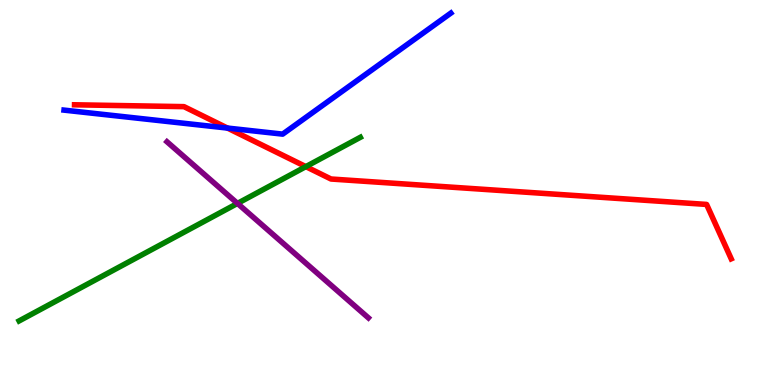[{'lines': ['blue', 'red'], 'intersections': [{'x': 2.94, 'y': 6.67}]}, {'lines': ['green', 'red'], 'intersections': [{'x': 3.95, 'y': 5.67}]}, {'lines': ['purple', 'red'], 'intersections': []}, {'lines': ['blue', 'green'], 'intersections': []}, {'lines': ['blue', 'purple'], 'intersections': []}, {'lines': ['green', 'purple'], 'intersections': [{'x': 3.06, 'y': 4.72}]}]